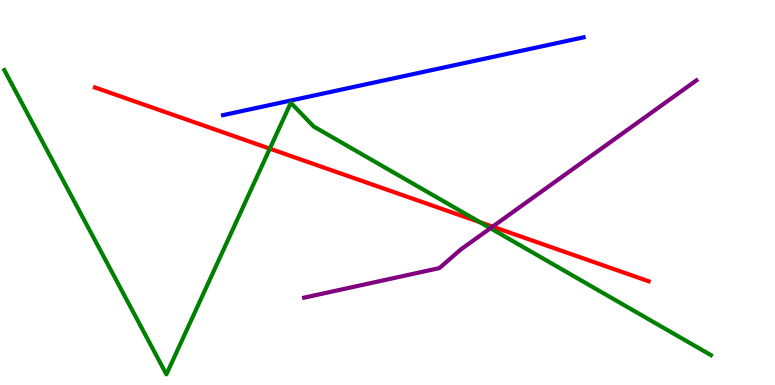[{'lines': ['blue', 'red'], 'intersections': []}, {'lines': ['green', 'red'], 'intersections': [{'x': 3.48, 'y': 6.14}, {'x': 6.19, 'y': 4.23}]}, {'lines': ['purple', 'red'], 'intersections': [{'x': 6.36, 'y': 4.11}]}, {'lines': ['blue', 'green'], 'intersections': []}, {'lines': ['blue', 'purple'], 'intersections': []}, {'lines': ['green', 'purple'], 'intersections': [{'x': 6.33, 'y': 4.07}]}]